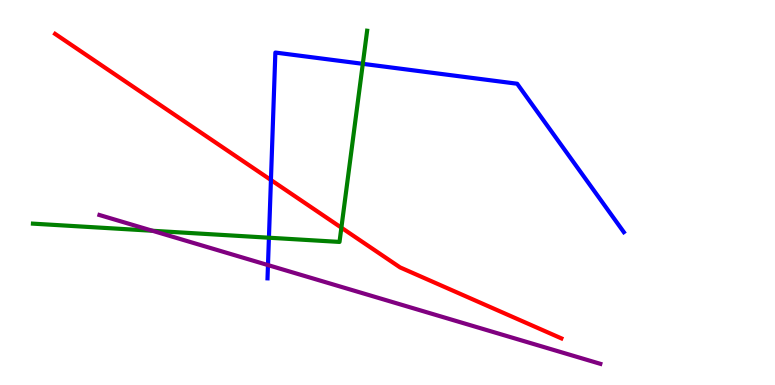[{'lines': ['blue', 'red'], 'intersections': [{'x': 3.5, 'y': 5.32}]}, {'lines': ['green', 'red'], 'intersections': [{'x': 4.4, 'y': 4.09}]}, {'lines': ['purple', 'red'], 'intersections': []}, {'lines': ['blue', 'green'], 'intersections': [{'x': 3.47, 'y': 3.83}, {'x': 4.68, 'y': 8.34}]}, {'lines': ['blue', 'purple'], 'intersections': [{'x': 3.46, 'y': 3.11}]}, {'lines': ['green', 'purple'], 'intersections': [{'x': 1.97, 'y': 4.01}]}]